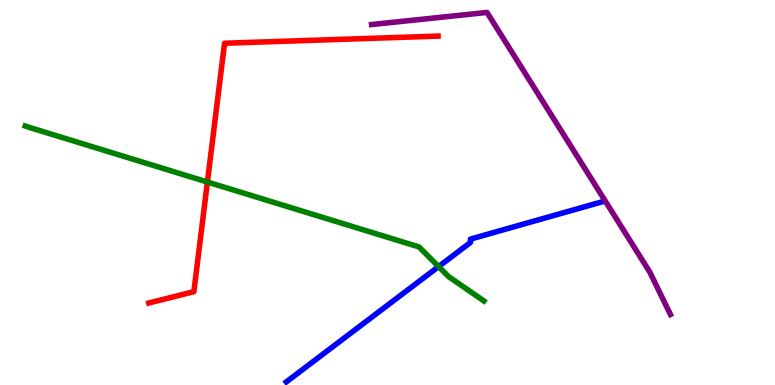[{'lines': ['blue', 'red'], 'intersections': []}, {'lines': ['green', 'red'], 'intersections': [{'x': 2.68, 'y': 5.27}]}, {'lines': ['purple', 'red'], 'intersections': []}, {'lines': ['blue', 'green'], 'intersections': [{'x': 5.66, 'y': 3.08}]}, {'lines': ['blue', 'purple'], 'intersections': []}, {'lines': ['green', 'purple'], 'intersections': []}]